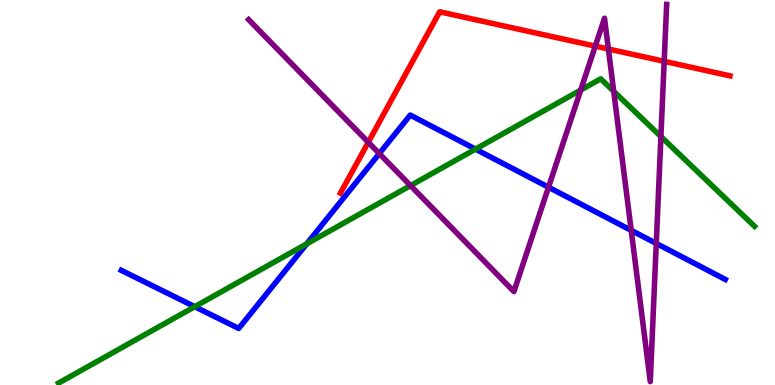[{'lines': ['blue', 'red'], 'intersections': []}, {'lines': ['green', 'red'], 'intersections': []}, {'lines': ['purple', 'red'], 'intersections': [{'x': 4.75, 'y': 6.3}, {'x': 7.68, 'y': 8.8}, {'x': 7.85, 'y': 8.73}, {'x': 8.57, 'y': 8.41}]}, {'lines': ['blue', 'green'], 'intersections': [{'x': 2.51, 'y': 2.03}, {'x': 3.96, 'y': 3.67}, {'x': 6.14, 'y': 6.13}]}, {'lines': ['blue', 'purple'], 'intersections': [{'x': 4.89, 'y': 6.01}, {'x': 7.08, 'y': 5.14}, {'x': 8.14, 'y': 4.02}, {'x': 8.47, 'y': 3.68}]}, {'lines': ['green', 'purple'], 'intersections': [{'x': 5.3, 'y': 5.18}, {'x': 7.49, 'y': 7.66}, {'x': 7.92, 'y': 7.63}, {'x': 8.53, 'y': 6.45}]}]